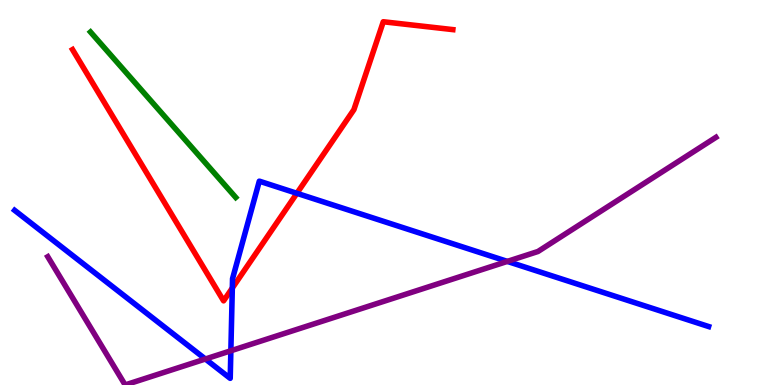[{'lines': ['blue', 'red'], 'intersections': [{'x': 3.0, 'y': 2.52}, {'x': 3.83, 'y': 4.98}]}, {'lines': ['green', 'red'], 'intersections': []}, {'lines': ['purple', 'red'], 'intersections': []}, {'lines': ['blue', 'green'], 'intersections': []}, {'lines': ['blue', 'purple'], 'intersections': [{'x': 2.65, 'y': 0.675}, {'x': 2.98, 'y': 0.889}, {'x': 6.55, 'y': 3.21}]}, {'lines': ['green', 'purple'], 'intersections': []}]